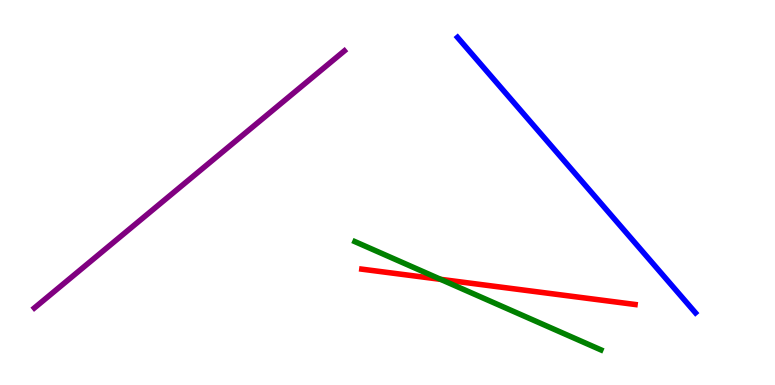[{'lines': ['blue', 'red'], 'intersections': []}, {'lines': ['green', 'red'], 'intersections': [{'x': 5.69, 'y': 2.74}]}, {'lines': ['purple', 'red'], 'intersections': []}, {'lines': ['blue', 'green'], 'intersections': []}, {'lines': ['blue', 'purple'], 'intersections': []}, {'lines': ['green', 'purple'], 'intersections': []}]